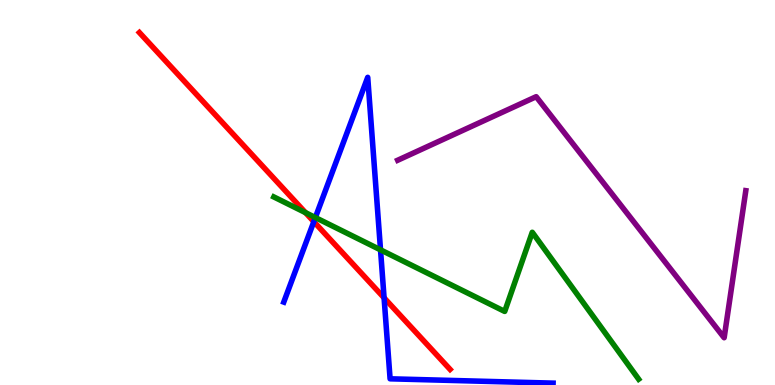[{'lines': ['blue', 'red'], 'intersections': [{'x': 4.05, 'y': 4.24}, {'x': 4.96, 'y': 2.26}]}, {'lines': ['green', 'red'], 'intersections': [{'x': 3.94, 'y': 4.48}]}, {'lines': ['purple', 'red'], 'intersections': []}, {'lines': ['blue', 'green'], 'intersections': [{'x': 4.07, 'y': 4.35}, {'x': 4.91, 'y': 3.51}]}, {'lines': ['blue', 'purple'], 'intersections': []}, {'lines': ['green', 'purple'], 'intersections': []}]